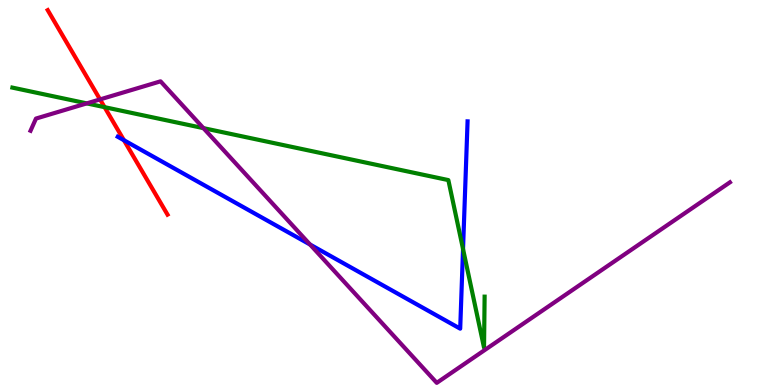[{'lines': ['blue', 'red'], 'intersections': [{'x': 1.6, 'y': 6.36}]}, {'lines': ['green', 'red'], 'intersections': [{'x': 1.35, 'y': 7.22}]}, {'lines': ['purple', 'red'], 'intersections': [{'x': 1.29, 'y': 7.42}]}, {'lines': ['blue', 'green'], 'intersections': [{'x': 5.97, 'y': 3.53}]}, {'lines': ['blue', 'purple'], 'intersections': [{'x': 4.0, 'y': 3.65}]}, {'lines': ['green', 'purple'], 'intersections': [{'x': 1.12, 'y': 7.31}, {'x': 2.62, 'y': 6.67}]}]